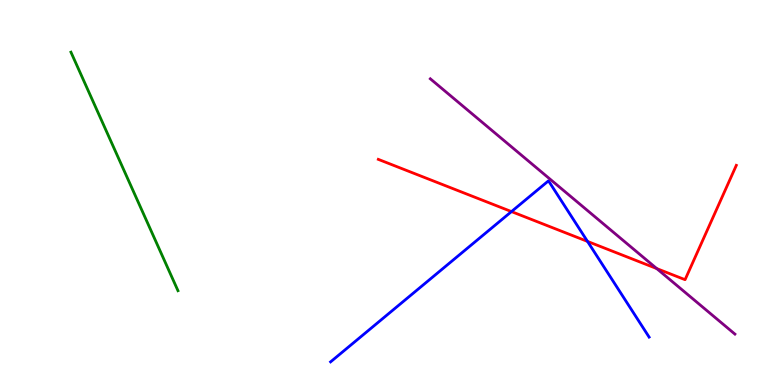[{'lines': ['blue', 'red'], 'intersections': [{'x': 6.6, 'y': 4.5}, {'x': 7.58, 'y': 3.73}]}, {'lines': ['green', 'red'], 'intersections': []}, {'lines': ['purple', 'red'], 'intersections': [{'x': 8.47, 'y': 3.02}]}, {'lines': ['blue', 'green'], 'intersections': []}, {'lines': ['blue', 'purple'], 'intersections': []}, {'lines': ['green', 'purple'], 'intersections': []}]